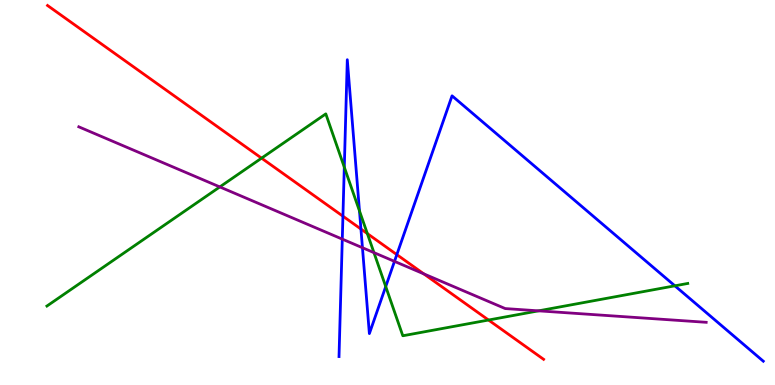[{'lines': ['blue', 'red'], 'intersections': [{'x': 4.42, 'y': 4.38}, {'x': 4.66, 'y': 4.05}, {'x': 5.12, 'y': 3.39}]}, {'lines': ['green', 'red'], 'intersections': [{'x': 3.38, 'y': 5.89}, {'x': 4.74, 'y': 3.93}, {'x': 6.3, 'y': 1.69}]}, {'lines': ['purple', 'red'], 'intersections': [{'x': 5.47, 'y': 2.89}]}, {'lines': ['blue', 'green'], 'intersections': [{'x': 4.44, 'y': 5.66}, {'x': 4.64, 'y': 4.52}, {'x': 4.98, 'y': 2.56}, {'x': 8.71, 'y': 2.58}]}, {'lines': ['blue', 'purple'], 'intersections': [{'x': 4.42, 'y': 3.79}, {'x': 4.68, 'y': 3.57}, {'x': 5.09, 'y': 3.21}]}, {'lines': ['green', 'purple'], 'intersections': [{'x': 2.84, 'y': 5.14}, {'x': 4.83, 'y': 3.44}, {'x': 6.95, 'y': 1.93}]}]